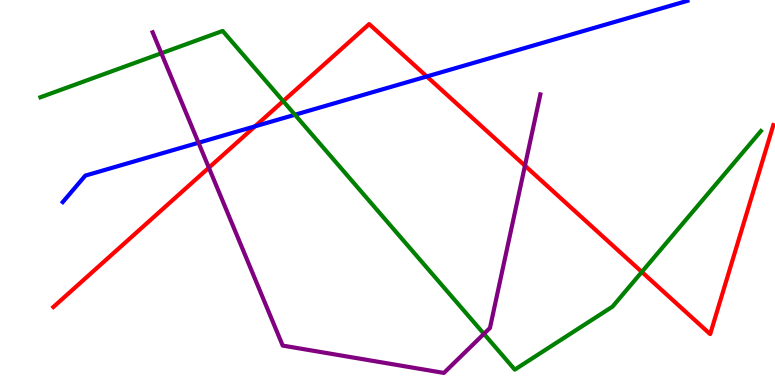[{'lines': ['blue', 'red'], 'intersections': [{'x': 3.29, 'y': 6.72}, {'x': 5.51, 'y': 8.01}]}, {'lines': ['green', 'red'], 'intersections': [{'x': 3.65, 'y': 7.37}, {'x': 8.28, 'y': 2.94}]}, {'lines': ['purple', 'red'], 'intersections': [{'x': 2.69, 'y': 5.64}, {'x': 6.77, 'y': 5.7}]}, {'lines': ['blue', 'green'], 'intersections': [{'x': 3.81, 'y': 7.02}]}, {'lines': ['blue', 'purple'], 'intersections': [{'x': 2.56, 'y': 6.29}]}, {'lines': ['green', 'purple'], 'intersections': [{'x': 2.08, 'y': 8.62}, {'x': 6.24, 'y': 1.33}]}]